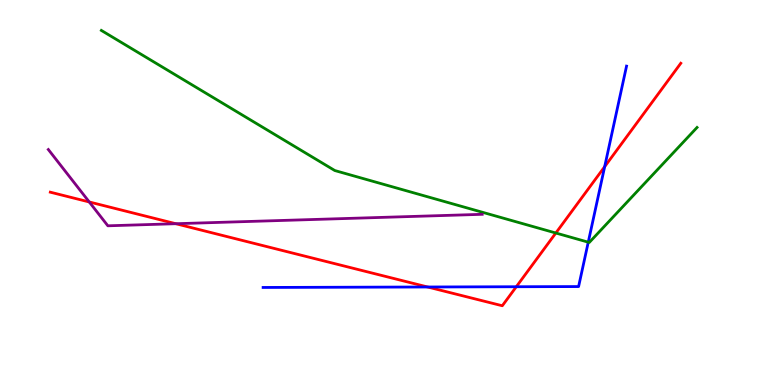[{'lines': ['blue', 'red'], 'intersections': [{'x': 5.52, 'y': 2.55}, {'x': 6.66, 'y': 2.55}, {'x': 7.8, 'y': 5.67}]}, {'lines': ['green', 'red'], 'intersections': [{'x': 7.17, 'y': 3.95}]}, {'lines': ['purple', 'red'], 'intersections': [{'x': 1.15, 'y': 4.75}, {'x': 2.27, 'y': 4.19}]}, {'lines': ['blue', 'green'], 'intersections': [{'x': 7.59, 'y': 3.71}]}, {'lines': ['blue', 'purple'], 'intersections': []}, {'lines': ['green', 'purple'], 'intersections': []}]